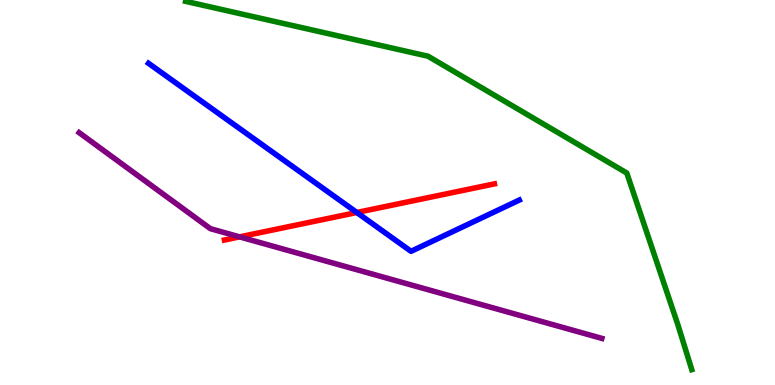[{'lines': ['blue', 'red'], 'intersections': [{'x': 4.6, 'y': 4.48}]}, {'lines': ['green', 'red'], 'intersections': []}, {'lines': ['purple', 'red'], 'intersections': [{'x': 3.09, 'y': 3.85}]}, {'lines': ['blue', 'green'], 'intersections': []}, {'lines': ['blue', 'purple'], 'intersections': []}, {'lines': ['green', 'purple'], 'intersections': []}]